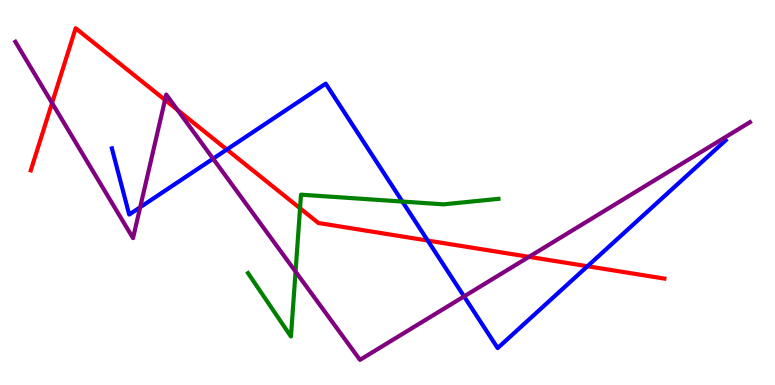[{'lines': ['blue', 'red'], 'intersections': [{'x': 2.93, 'y': 6.12}, {'x': 5.52, 'y': 3.75}, {'x': 7.58, 'y': 3.08}]}, {'lines': ['green', 'red'], 'intersections': [{'x': 3.87, 'y': 4.59}]}, {'lines': ['purple', 'red'], 'intersections': [{'x': 0.672, 'y': 7.32}, {'x': 2.13, 'y': 7.4}, {'x': 2.29, 'y': 7.14}, {'x': 6.83, 'y': 3.33}]}, {'lines': ['blue', 'green'], 'intersections': [{'x': 5.19, 'y': 4.76}]}, {'lines': ['blue', 'purple'], 'intersections': [{'x': 1.81, 'y': 4.62}, {'x': 2.75, 'y': 5.88}, {'x': 5.99, 'y': 2.3}]}, {'lines': ['green', 'purple'], 'intersections': [{'x': 3.81, 'y': 2.94}]}]